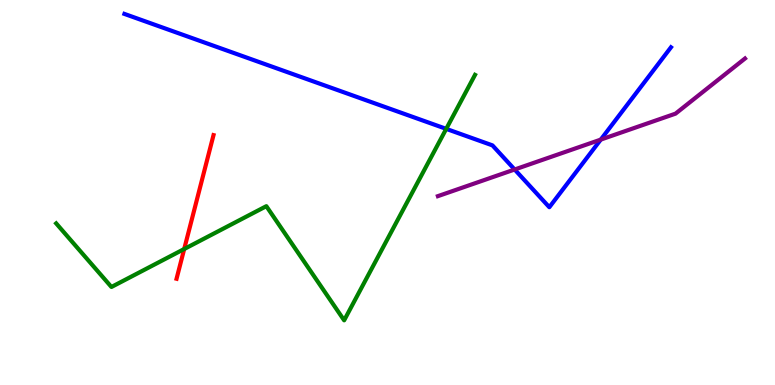[{'lines': ['blue', 'red'], 'intersections': []}, {'lines': ['green', 'red'], 'intersections': [{'x': 2.38, 'y': 3.53}]}, {'lines': ['purple', 'red'], 'intersections': []}, {'lines': ['blue', 'green'], 'intersections': [{'x': 5.76, 'y': 6.65}]}, {'lines': ['blue', 'purple'], 'intersections': [{'x': 6.64, 'y': 5.6}, {'x': 7.75, 'y': 6.37}]}, {'lines': ['green', 'purple'], 'intersections': []}]